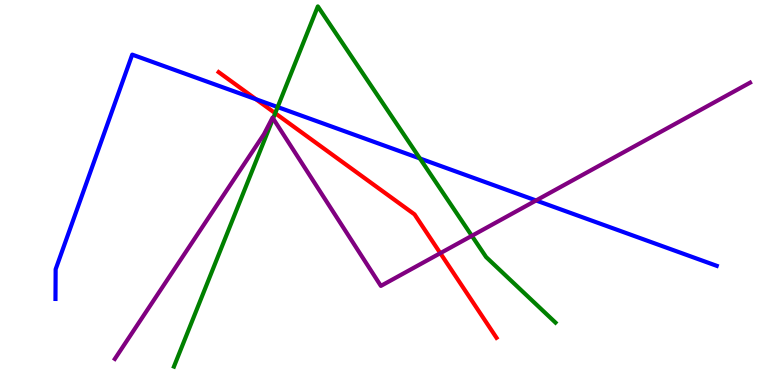[{'lines': ['blue', 'red'], 'intersections': [{'x': 3.3, 'y': 7.42}]}, {'lines': ['green', 'red'], 'intersections': [{'x': 3.55, 'y': 7.06}]}, {'lines': ['purple', 'red'], 'intersections': [{'x': 5.68, 'y': 3.42}]}, {'lines': ['blue', 'green'], 'intersections': [{'x': 3.58, 'y': 7.22}, {'x': 5.42, 'y': 5.88}]}, {'lines': ['blue', 'purple'], 'intersections': [{'x': 6.92, 'y': 4.79}]}, {'lines': ['green', 'purple'], 'intersections': [{'x': 3.52, 'y': 6.92}, {'x': 6.09, 'y': 3.87}]}]